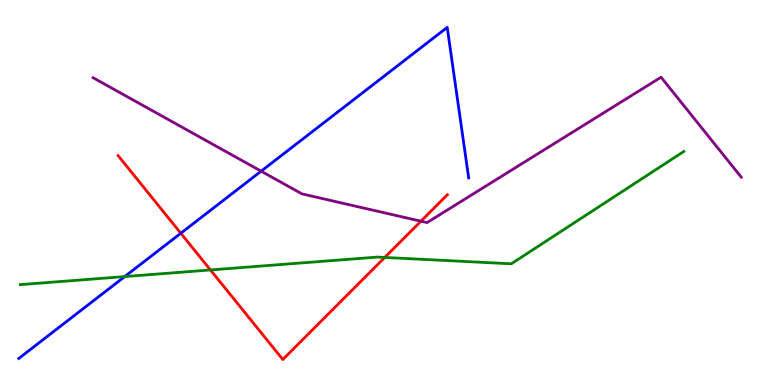[{'lines': ['blue', 'red'], 'intersections': [{'x': 2.33, 'y': 3.94}]}, {'lines': ['green', 'red'], 'intersections': [{'x': 2.72, 'y': 2.99}, {'x': 4.96, 'y': 3.31}]}, {'lines': ['purple', 'red'], 'intersections': [{'x': 5.43, 'y': 4.25}]}, {'lines': ['blue', 'green'], 'intersections': [{'x': 1.61, 'y': 2.82}]}, {'lines': ['blue', 'purple'], 'intersections': [{'x': 3.37, 'y': 5.55}]}, {'lines': ['green', 'purple'], 'intersections': []}]